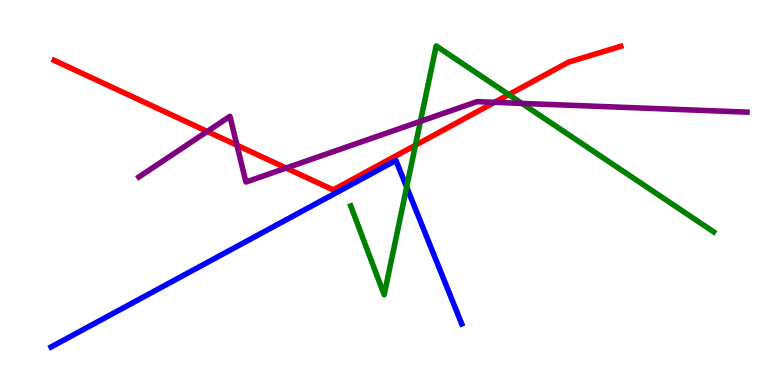[{'lines': ['blue', 'red'], 'intersections': []}, {'lines': ['green', 'red'], 'intersections': [{'x': 5.36, 'y': 6.23}, {'x': 6.56, 'y': 7.54}]}, {'lines': ['purple', 'red'], 'intersections': [{'x': 2.67, 'y': 6.59}, {'x': 3.06, 'y': 6.23}, {'x': 3.69, 'y': 5.64}, {'x': 6.38, 'y': 7.34}]}, {'lines': ['blue', 'green'], 'intersections': [{'x': 5.25, 'y': 5.14}]}, {'lines': ['blue', 'purple'], 'intersections': []}, {'lines': ['green', 'purple'], 'intersections': [{'x': 5.42, 'y': 6.85}, {'x': 6.73, 'y': 7.31}]}]